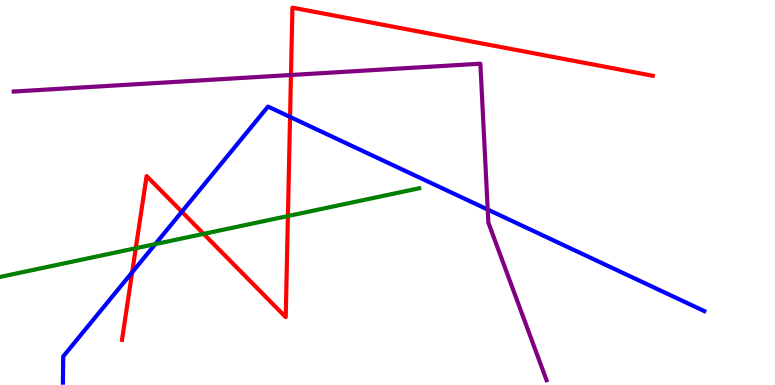[{'lines': ['blue', 'red'], 'intersections': [{'x': 1.71, 'y': 2.93}, {'x': 2.35, 'y': 4.5}, {'x': 3.74, 'y': 6.96}]}, {'lines': ['green', 'red'], 'intersections': [{'x': 1.75, 'y': 3.55}, {'x': 2.63, 'y': 3.93}, {'x': 3.72, 'y': 4.39}]}, {'lines': ['purple', 'red'], 'intersections': [{'x': 3.75, 'y': 8.05}]}, {'lines': ['blue', 'green'], 'intersections': [{'x': 2.0, 'y': 3.66}]}, {'lines': ['blue', 'purple'], 'intersections': [{'x': 6.29, 'y': 4.56}]}, {'lines': ['green', 'purple'], 'intersections': []}]